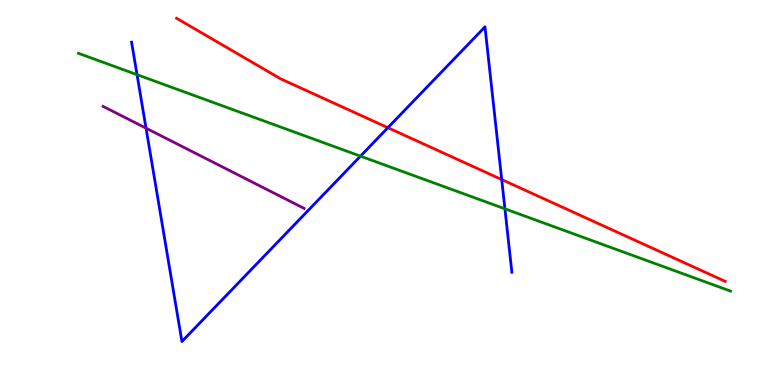[{'lines': ['blue', 'red'], 'intersections': [{'x': 5.0, 'y': 6.68}, {'x': 6.47, 'y': 5.34}]}, {'lines': ['green', 'red'], 'intersections': []}, {'lines': ['purple', 'red'], 'intersections': []}, {'lines': ['blue', 'green'], 'intersections': [{'x': 1.77, 'y': 8.06}, {'x': 4.65, 'y': 5.94}, {'x': 6.52, 'y': 4.58}]}, {'lines': ['blue', 'purple'], 'intersections': [{'x': 1.88, 'y': 6.67}]}, {'lines': ['green', 'purple'], 'intersections': []}]